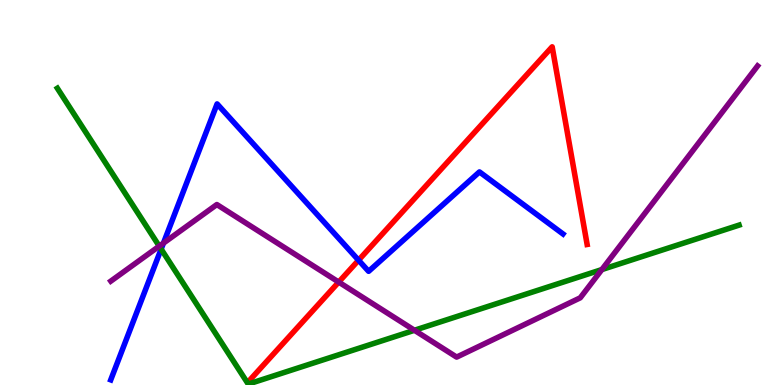[{'lines': ['blue', 'red'], 'intersections': [{'x': 4.63, 'y': 3.24}]}, {'lines': ['green', 'red'], 'intersections': []}, {'lines': ['purple', 'red'], 'intersections': [{'x': 4.37, 'y': 2.67}]}, {'lines': ['blue', 'green'], 'intersections': [{'x': 2.08, 'y': 3.53}]}, {'lines': ['blue', 'purple'], 'intersections': [{'x': 2.11, 'y': 3.69}]}, {'lines': ['green', 'purple'], 'intersections': [{'x': 2.05, 'y': 3.61}, {'x': 5.35, 'y': 1.42}, {'x': 7.77, 'y': 3.0}]}]